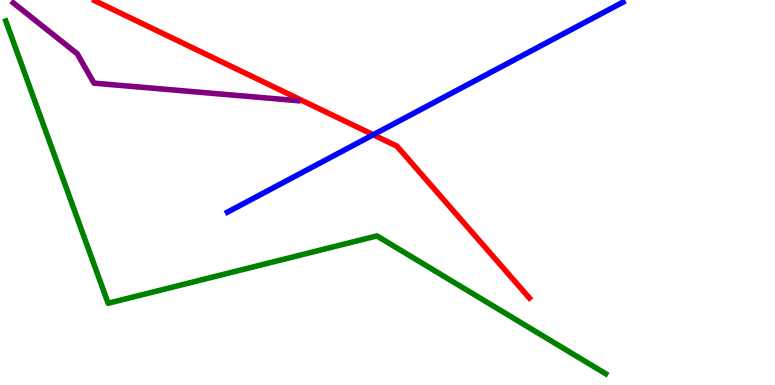[{'lines': ['blue', 'red'], 'intersections': [{'x': 4.82, 'y': 6.5}]}, {'lines': ['green', 'red'], 'intersections': []}, {'lines': ['purple', 'red'], 'intersections': []}, {'lines': ['blue', 'green'], 'intersections': []}, {'lines': ['blue', 'purple'], 'intersections': []}, {'lines': ['green', 'purple'], 'intersections': []}]